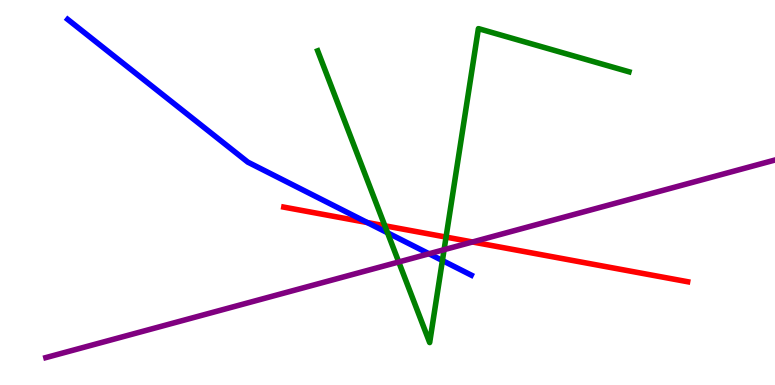[{'lines': ['blue', 'red'], 'intersections': [{'x': 4.74, 'y': 4.22}]}, {'lines': ['green', 'red'], 'intersections': [{'x': 4.97, 'y': 4.14}, {'x': 5.76, 'y': 3.84}]}, {'lines': ['purple', 'red'], 'intersections': [{'x': 6.1, 'y': 3.71}]}, {'lines': ['blue', 'green'], 'intersections': [{'x': 5.0, 'y': 3.95}, {'x': 5.71, 'y': 3.23}]}, {'lines': ['blue', 'purple'], 'intersections': [{'x': 5.54, 'y': 3.41}]}, {'lines': ['green', 'purple'], 'intersections': [{'x': 5.15, 'y': 3.2}, {'x': 5.73, 'y': 3.51}]}]